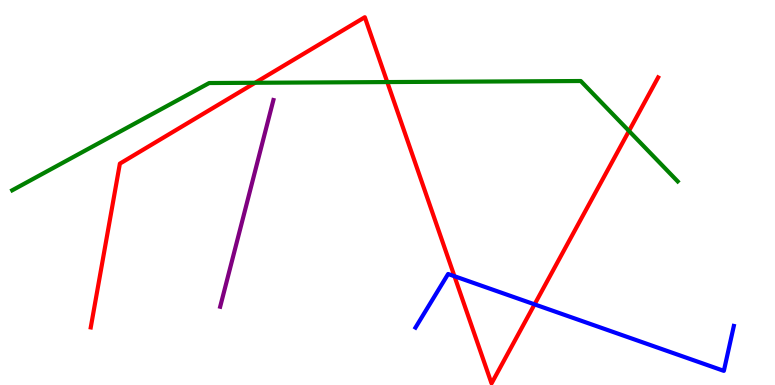[{'lines': ['blue', 'red'], 'intersections': [{'x': 5.86, 'y': 2.83}, {'x': 6.9, 'y': 2.09}]}, {'lines': ['green', 'red'], 'intersections': [{'x': 3.29, 'y': 7.85}, {'x': 5.0, 'y': 7.87}, {'x': 8.12, 'y': 6.6}]}, {'lines': ['purple', 'red'], 'intersections': []}, {'lines': ['blue', 'green'], 'intersections': []}, {'lines': ['blue', 'purple'], 'intersections': []}, {'lines': ['green', 'purple'], 'intersections': []}]